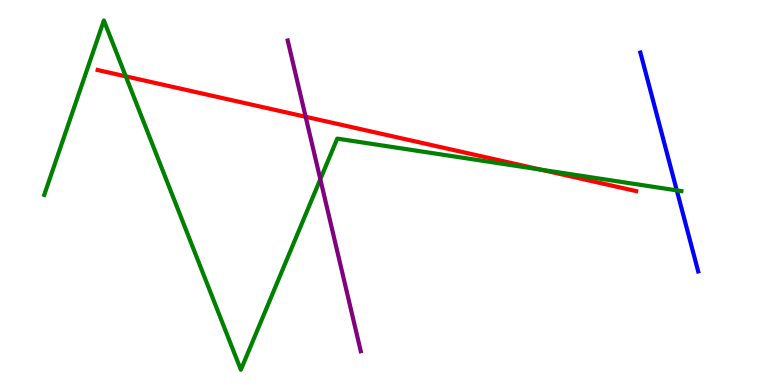[{'lines': ['blue', 'red'], 'intersections': []}, {'lines': ['green', 'red'], 'intersections': [{'x': 1.62, 'y': 8.02}, {'x': 6.98, 'y': 5.59}]}, {'lines': ['purple', 'red'], 'intersections': [{'x': 3.94, 'y': 6.97}]}, {'lines': ['blue', 'green'], 'intersections': [{'x': 8.73, 'y': 5.06}]}, {'lines': ['blue', 'purple'], 'intersections': []}, {'lines': ['green', 'purple'], 'intersections': [{'x': 4.13, 'y': 5.34}]}]